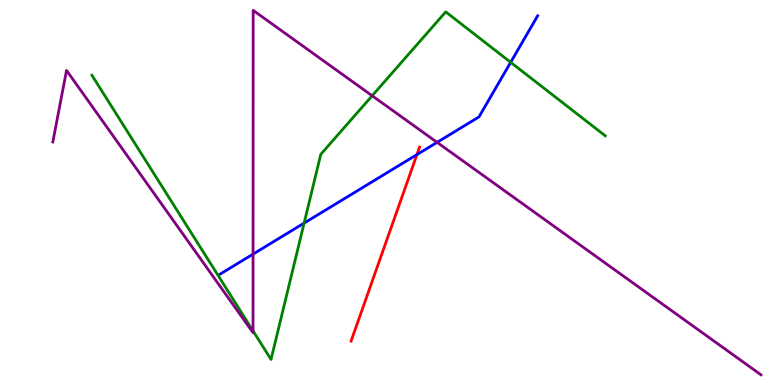[{'lines': ['blue', 'red'], 'intersections': [{'x': 5.38, 'y': 5.98}]}, {'lines': ['green', 'red'], 'intersections': []}, {'lines': ['purple', 'red'], 'intersections': []}, {'lines': ['blue', 'green'], 'intersections': [{'x': 3.92, 'y': 4.2}, {'x': 6.59, 'y': 8.38}]}, {'lines': ['blue', 'purple'], 'intersections': [{'x': 3.27, 'y': 3.4}, {'x': 5.64, 'y': 6.3}]}, {'lines': ['green', 'purple'], 'intersections': [{'x': 3.26, 'y': 1.4}, {'x': 4.8, 'y': 7.51}]}]